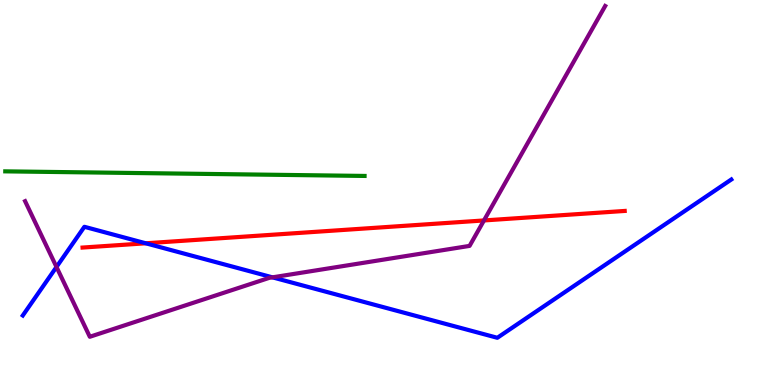[{'lines': ['blue', 'red'], 'intersections': [{'x': 1.88, 'y': 3.68}]}, {'lines': ['green', 'red'], 'intersections': []}, {'lines': ['purple', 'red'], 'intersections': [{'x': 6.24, 'y': 4.27}]}, {'lines': ['blue', 'green'], 'intersections': []}, {'lines': ['blue', 'purple'], 'intersections': [{'x': 0.729, 'y': 3.07}, {'x': 3.52, 'y': 2.8}]}, {'lines': ['green', 'purple'], 'intersections': []}]